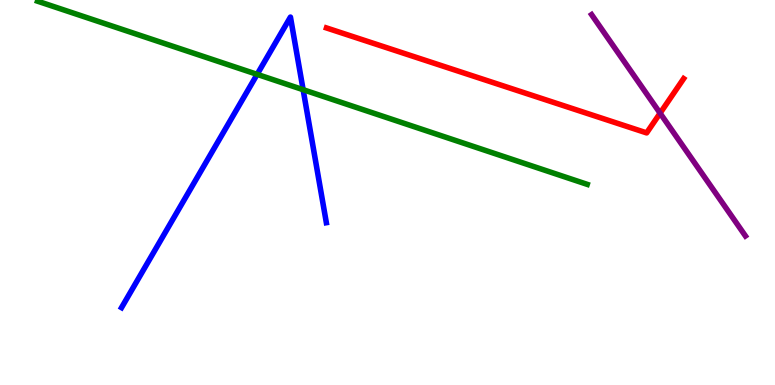[{'lines': ['blue', 'red'], 'intersections': []}, {'lines': ['green', 'red'], 'intersections': []}, {'lines': ['purple', 'red'], 'intersections': [{'x': 8.52, 'y': 7.06}]}, {'lines': ['blue', 'green'], 'intersections': [{'x': 3.32, 'y': 8.07}, {'x': 3.91, 'y': 7.67}]}, {'lines': ['blue', 'purple'], 'intersections': []}, {'lines': ['green', 'purple'], 'intersections': []}]